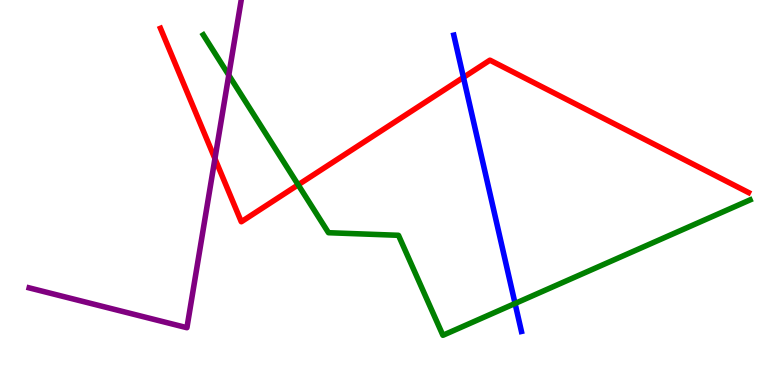[{'lines': ['blue', 'red'], 'intersections': [{'x': 5.98, 'y': 7.99}]}, {'lines': ['green', 'red'], 'intersections': [{'x': 3.85, 'y': 5.2}]}, {'lines': ['purple', 'red'], 'intersections': [{'x': 2.77, 'y': 5.88}]}, {'lines': ['blue', 'green'], 'intersections': [{'x': 6.65, 'y': 2.12}]}, {'lines': ['blue', 'purple'], 'intersections': []}, {'lines': ['green', 'purple'], 'intersections': [{'x': 2.95, 'y': 8.05}]}]